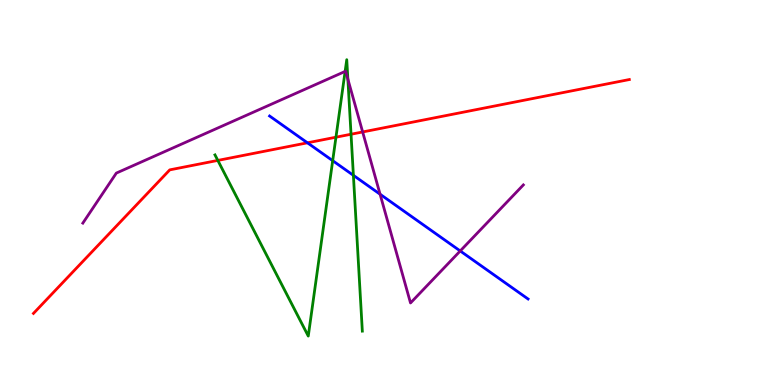[{'lines': ['blue', 'red'], 'intersections': [{'x': 3.97, 'y': 6.29}]}, {'lines': ['green', 'red'], 'intersections': [{'x': 2.81, 'y': 5.83}, {'x': 4.33, 'y': 6.44}, {'x': 4.53, 'y': 6.51}]}, {'lines': ['purple', 'red'], 'intersections': [{'x': 4.68, 'y': 6.57}]}, {'lines': ['blue', 'green'], 'intersections': [{'x': 4.29, 'y': 5.83}, {'x': 4.56, 'y': 5.45}]}, {'lines': ['blue', 'purple'], 'intersections': [{'x': 4.9, 'y': 4.96}, {'x': 5.94, 'y': 3.48}]}, {'lines': ['green', 'purple'], 'intersections': [{'x': 4.45, 'y': 8.14}, {'x': 4.49, 'y': 7.94}]}]